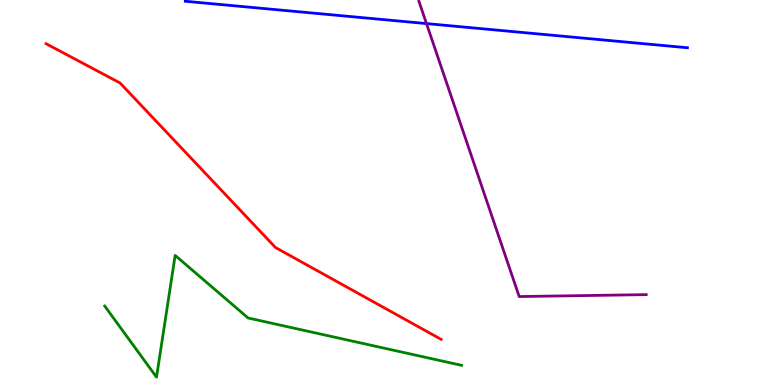[{'lines': ['blue', 'red'], 'intersections': []}, {'lines': ['green', 'red'], 'intersections': []}, {'lines': ['purple', 'red'], 'intersections': []}, {'lines': ['blue', 'green'], 'intersections': []}, {'lines': ['blue', 'purple'], 'intersections': [{'x': 5.5, 'y': 9.39}]}, {'lines': ['green', 'purple'], 'intersections': []}]